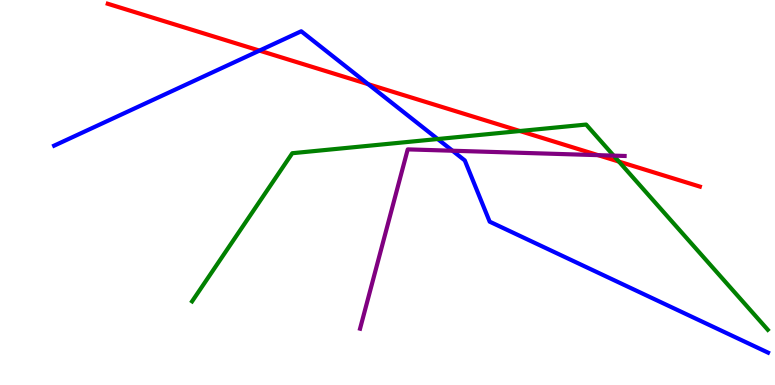[{'lines': ['blue', 'red'], 'intersections': [{'x': 3.35, 'y': 8.69}, {'x': 4.75, 'y': 7.81}]}, {'lines': ['green', 'red'], 'intersections': [{'x': 6.71, 'y': 6.6}, {'x': 7.99, 'y': 5.8}]}, {'lines': ['purple', 'red'], 'intersections': [{'x': 7.72, 'y': 5.97}]}, {'lines': ['blue', 'green'], 'intersections': [{'x': 5.65, 'y': 6.39}]}, {'lines': ['blue', 'purple'], 'intersections': [{'x': 5.84, 'y': 6.08}]}, {'lines': ['green', 'purple'], 'intersections': [{'x': 7.92, 'y': 5.96}]}]